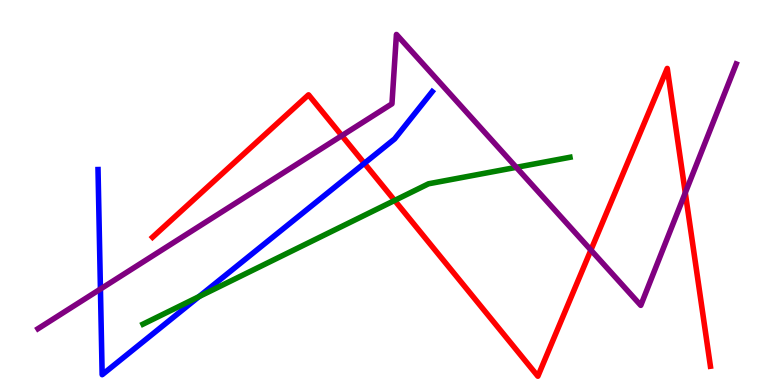[{'lines': ['blue', 'red'], 'intersections': [{'x': 4.7, 'y': 5.76}]}, {'lines': ['green', 'red'], 'intersections': [{'x': 5.09, 'y': 4.79}]}, {'lines': ['purple', 'red'], 'intersections': [{'x': 4.41, 'y': 6.48}, {'x': 7.62, 'y': 3.5}, {'x': 8.84, 'y': 4.99}]}, {'lines': ['blue', 'green'], 'intersections': [{'x': 2.57, 'y': 2.3}]}, {'lines': ['blue', 'purple'], 'intersections': [{'x': 1.3, 'y': 2.49}]}, {'lines': ['green', 'purple'], 'intersections': [{'x': 6.66, 'y': 5.65}]}]